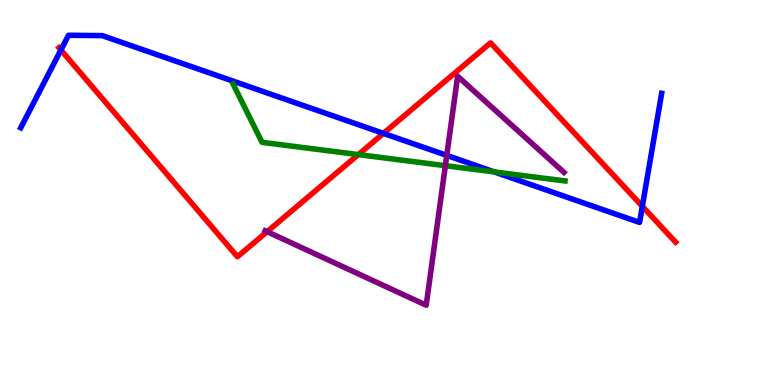[{'lines': ['blue', 'red'], 'intersections': [{'x': 0.786, 'y': 8.7}, {'x': 4.95, 'y': 6.54}, {'x': 8.29, 'y': 4.64}]}, {'lines': ['green', 'red'], 'intersections': [{'x': 4.62, 'y': 5.98}]}, {'lines': ['purple', 'red'], 'intersections': [{'x': 3.45, 'y': 3.98}]}, {'lines': ['blue', 'green'], 'intersections': [{'x': 6.38, 'y': 5.53}]}, {'lines': ['blue', 'purple'], 'intersections': [{'x': 5.76, 'y': 5.96}]}, {'lines': ['green', 'purple'], 'intersections': [{'x': 5.75, 'y': 5.7}]}]